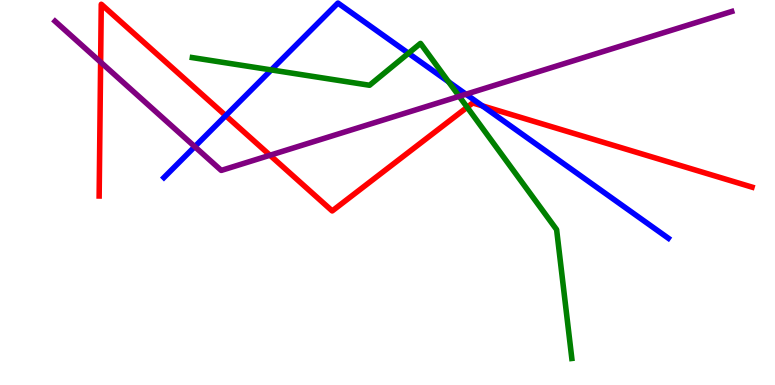[{'lines': ['blue', 'red'], 'intersections': [{'x': 2.91, 'y': 7.0}, {'x': 6.22, 'y': 7.25}]}, {'lines': ['green', 'red'], 'intersections': [{'x': 6.03, 'y': 7.21}]}, {'lines': ['purple', 'red'], 'intersections': [{'x': 1.3, 'y': 8.39}, {'x': 3.48, 'y': 5.97}]}, {'lines': ['blue', 'green'], 'intersections': [{'x': 3.5, 'y': 8.18}, {'x': 5.27, 'y': 8.62}, {'x': 5.79, 'y': 7.88}]}, {'lines': ['blue', 'purple'], 'intersections': [{'x': 2.51, 'y': 6.19}, {'x': 6.01, 'y': 7.55}]}, {'lines': ['green', 'purple'], 'intersections': [{'x': 5.93, 'y': 7.5}]}]